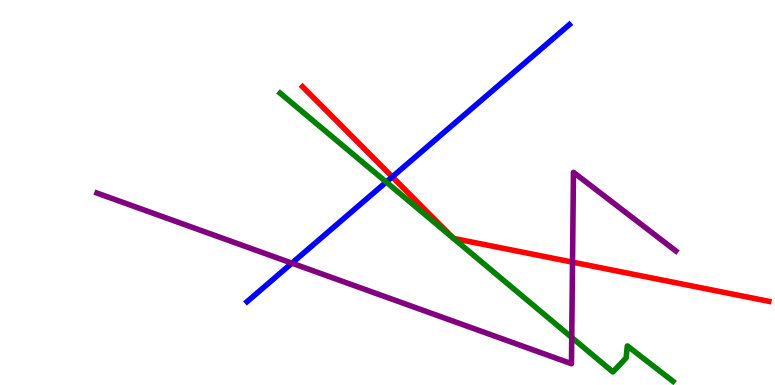[{'lines': ['blue', 'red'], 'intersections': [{'x': 5.06, 'y': 5.41}]}, {'lines': ['green', 'red'], 'intersections': []}, {'lines': ['purple', 'red'], 'intersections': [{'x': 7.39, 'y': 3.19}]}, {'lines': ['blue', 'green'], 'intersections': [{'x': 4.98, 'y': 5.27}]}, {'lines': ['blue', 'purple'], 'intersections': [{'x': 3.77, 'y': 3.16}]}, {'lines': ['green', 'purple'], 'intersections': [{'x': 7.38, 'y': 1.23}]}]